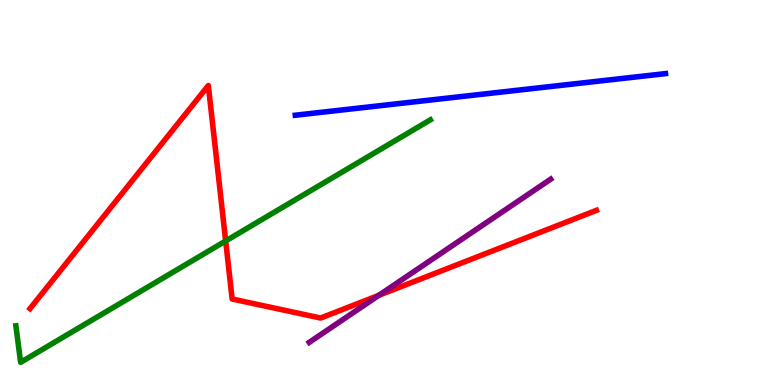[{'lines': ['blue', 'red'], 'intersections': []}, {'lines': ['green', 'red'], 'intersections': [{'x': 2.91, 'y': 3.74}]}, {'lines': ['purple', 'red'], 'intersections': [{'x': 4.89, 'y': 2.33}]}, {'lines': ['blue', 'green'], 'intersections': []}, {'lines': ['blue', 'purple'], 'intersections': []}, {'lines': ['green', 'purple'], 'intersections': []}]